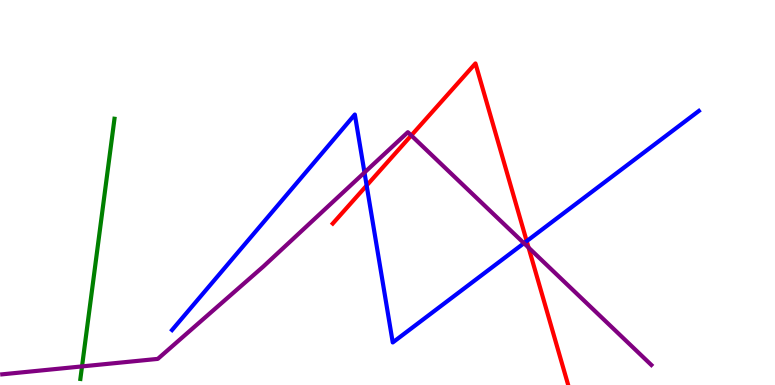[{'lines': ['blue', 'red'], 'intersections': [{'x': 4.73, 'y': 5.18}, {'x': 6.8, 'y': 3.74}]}, {'lines': ['green', 'red'], 'intersections': []}, {'lines': ['purple', 'red'], 'intersections': [{'x': 5.31, 'y': 6.48}, {'x': 6.82, 'y': 3.57}]}, {'lines': ['blue', 'green'], 'intersections': []}, {'lines': ['blue', 'purple'], 'intersections': [{'x': 4.7, 'y': 5.52}, {'x': 6.76, 'y': 3.68}]}, {'lines': ['green', 'purple'], 'intersections': [{'x': 1.06, 'y': 0.483}]}]